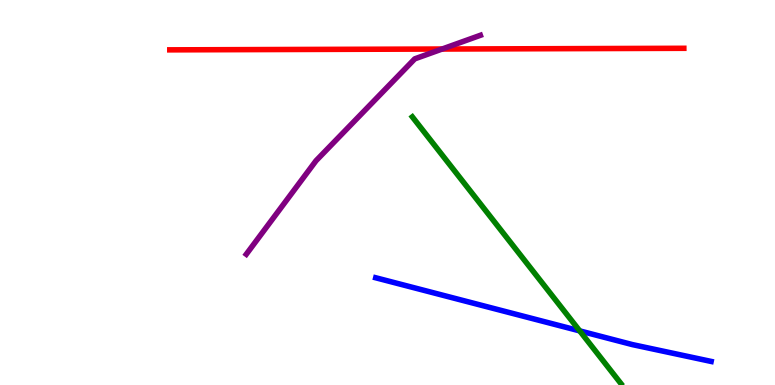[{'lines': ['blue', 'red'], 'intersections': []}, {'lines': ['green', 'red'], 'intersections': []}, {'lines': ['purple', 'red'], 'intersections': [{'x': 5.71, 'y': 8.73}]}, {'lines': ['blue', 'green'], 'intersections': [{'x': 7.48, 'y': 1.41}]}, {'lines': ['blue', 'purple'], 'intersections': []}, {'lines': ['green', 'purple'], 'intersections': []}]